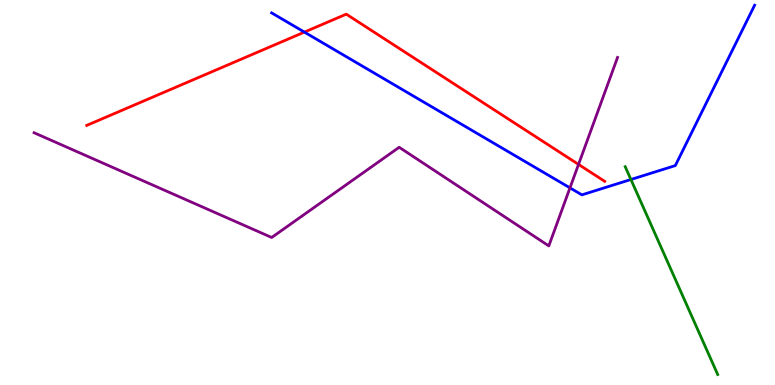[{'lines': ['blue', 'red'], 'intersections': [{'x': 3.93, 'y': 9.17}]}, {'lines': ['green', 'red'], 'intersections': []}, {'lines': ['purple', 'red'], 'intersections': [{'x': 7.46, 'y': 5.73}]}, {'lines': ['blue', 'green'], 'intersections': [{'x': 8.14, 'y': 5.34}]}, {'lines': ['blue', 'purple'], 'intersections': [{'x': 7.35, 'y': 5.12}]}, {'lines': ['green', 'purple'], 'intersections': []}]